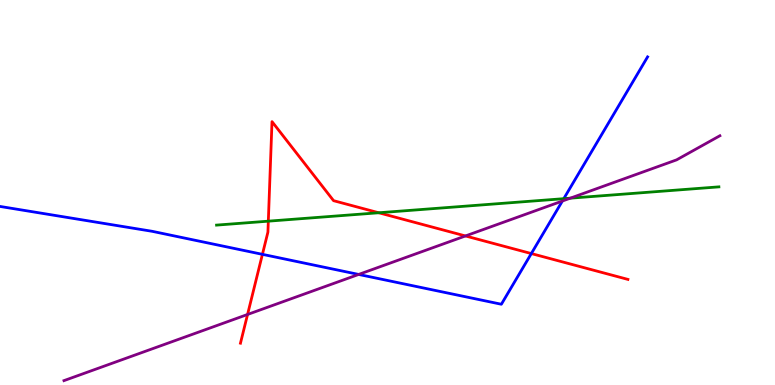[{'lines': ['blue', 'red'], 'intersections': [{'x': 3.39, 'y': 3.39}, {'x': 6.86, 'y': 3.41}]}, {'lines': ['green', 'red'], 'intersections': [{'x': 3.46, 'y': 4.26}, {'x': 4.89, 'y': 4.47}]}, {'lines': ['purple', 'red'], 'intersections': [{'x': 3.19, 'y': 1.83}, {'x': 6.01, 'y': 3.87}]}, {'lines': ['blue', 'green'], 'intersections': [{'x': 7.27, 'y': 4.84}]}, {'lines': ['blue', 'purple'], 'intersections': [{'x': 4.63, 'y': 2.87}, {'x': 7.26, 'y': 4.78}]}, {'lines': ['green', 'purple'], 'intersections': [{'x': 7.36, 'y': 4.85}]}]